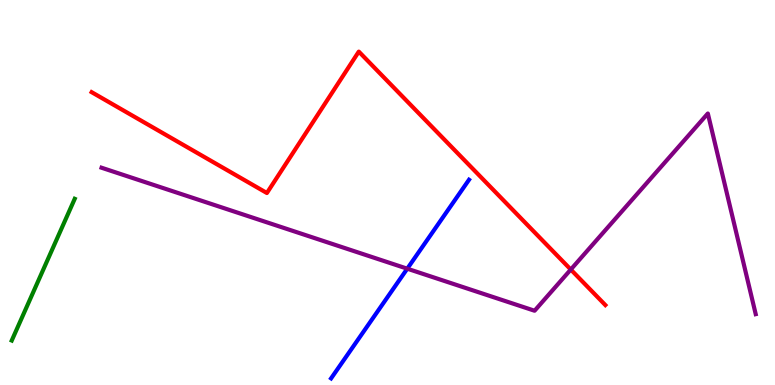[{'lines': ['blue', 'red'], 'intersections': []}, {'lines': ['green', 'red'], 'intersections': []}, {'lines': ['purple', 'red'], 'intersections': [{'x': 7.36, 'y': 3.0}]}, {'lines': ['blue', 'green'], 'intersections': []}, {'lines': ['blue', 'purple'], 'intersections': [{'x': 5.25, 'y': 3.02}]}, {'lines': ['green', 'purple'], 'intersections': []}]